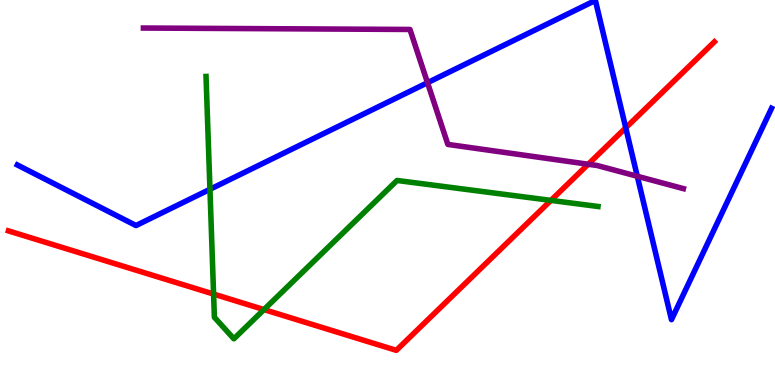[{'lines': ['blue', 'red'], 'intersections': [{'x': 8.07, 'y': 6.68}]}, {'lines': ['green', 'red'], 'intersections': [{'x': 2.76, 'y': 2.36}, {'x': 3.41, 'y': 1.96}, {'x': 7.11, 'y': 4.8}]}, {'lines': ['purple', 'red'], 'intersections': [{'x': 7.59, 'y': 5.73}]}, {'lines': ['blue', 'green'], 'intersections': [{'x': 2.71, 'y': 5.08}]}, {'lines': ['blue', 'purple'], 'intersections': [{'x': 5.52, 'y': 7.85}, {'x': 8.22, 'y': 5.42}]}, {'lines': ['green', 'purple'], 'intersections': []}]